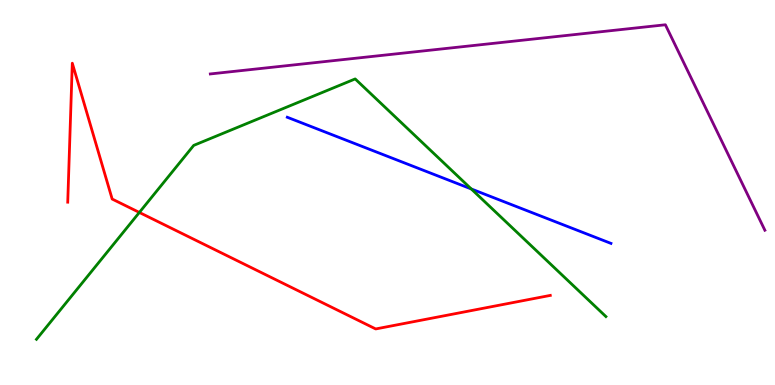[{'lines': ['blue', 'red'], 'intersections': []}, {'lines': ['green', 'red'], 'intersections': [{'x': 1.8, 'y': 4.48}]}, {'lines': ['purple', 'red'], 'intersections': []}, {'lines': ['blue', 'green'], 'intersections': [{'x': 6.08, 'y': 5.09}]}, {'lines': ['blue', 'purple'], 'intersections': []}, {'lines': ['green', 'purple'], 'intersections': []}]